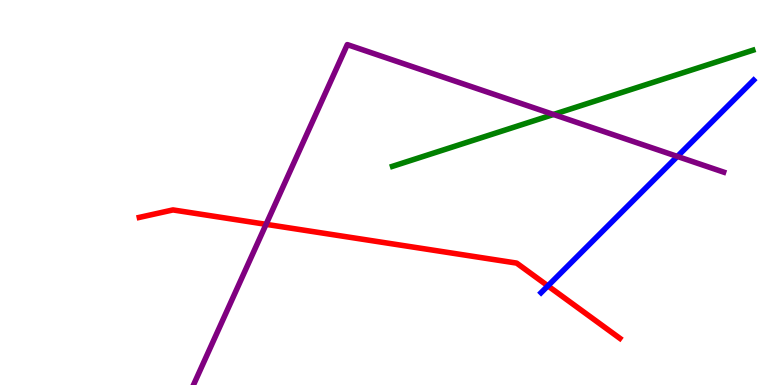[{'lines': ['blue', 'red'], 'intersections': [{'x': 7.07, 'y': 2.57}]}, {'lines': ['green', 'red'], 'intersections': []}, {'lines': ['purple', 'red'], 'intersections': [{'x': 3.43, 'y': 4.17}]}, {'lines': ['blue', 'green'], 'intersections': []}, {'lines': ['blue', 'purple'], 'intersections': [{'x': 8.74, 'y': 5.94}]}, {'lines': ['green', 'purple'], 'intersections': [{'x': 7.14, 'y': 7.03}]}]